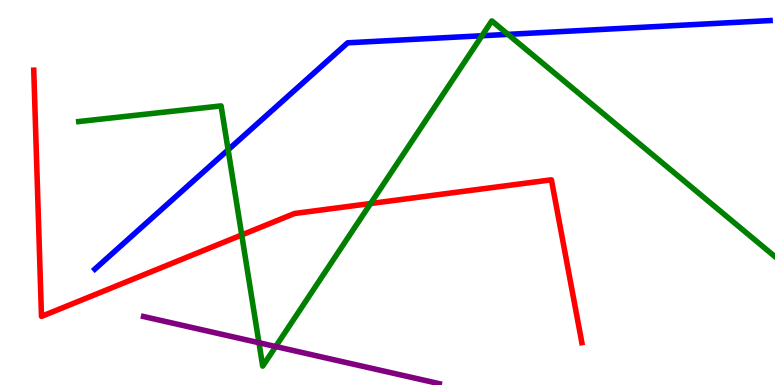[{'lines': ['blue', 'red'], 'intersections': []}, {'lines': ['green', 'red'], 'intersections': [{'x': 3.12, 'y': 3.9}, {'x': 4.78, 'y': 4.71}]}, {'lines': ['purple', 'red'], 'intersections': []}, {'lines': ['blue', 'green'], 'intersections': [{'x': 2.94, 'y': 6.11}, {'x': 6.22, 'y': 9.07}, {'x': 6.55, 'y': 9.11}]}, {'lines': ['blue', 'purple'], 'intersections': []}, {'lines': ['green', 'purple'], 'intersections': [{'x': 3.34, 'y': 1.1}, {'x': 3.56, 'y': 0.999}]}]